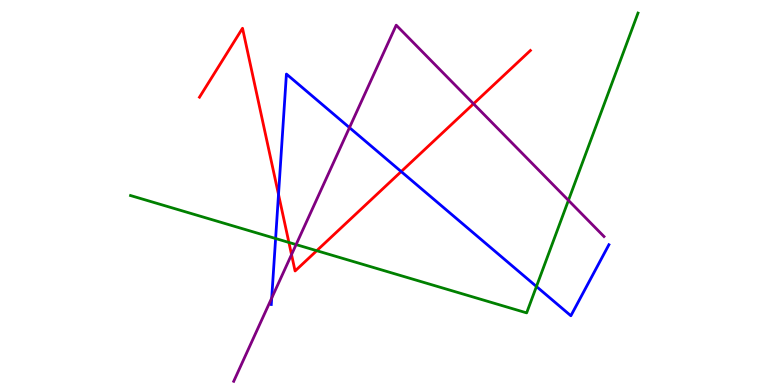[{'lines': ['blue', 'red'], 'intersections': [{'x': 3.59, 'y': 4.95}, {'x': 5.18, 'y': 5.54}]}, {'lines': ['green', 'red'], 'intersections': [{'x': 3.73, 'y': 3.7}, {'x': 4.09, 'y': 3.49}]}, {'lines': ['purple', 'red'], 'intersections': [{'x': 3.76, 'y': 3.39}, {'x': 6.11, 'y': 7.3}]}, {'lines': ['blue', 'green'], 'intersections': [{'x': 3.56, 'y': 3.8}, {'x': 6.92, 'y': 2.56}]}, {'lines': ['blue', 'purple'], 'intersections': [{'x': 3.51, 'y': 2.26}, {'x': 4.51, 'y': 6.69}]}, {'lines': ['green', 'purple'], 'intersections': [{'x': 3.82, 'y': 3.65}, {'x': 7.33, 'y': 4.8}]}]